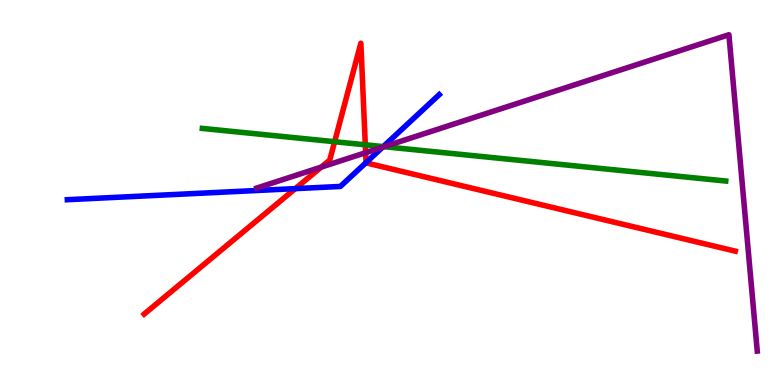[{'lines': ['blue', 'red'], 'intersections': [{'x': 3.81, 'y': 5.1}, {'x': 4.72, 'y': 5.78}]}, {'lines': ['green', 'red'], 'intersections': [{'x': 4.32, 'y': 6.32}, {'x': 4.71, 'y': 6.24}]}, {'lines': ['purple', 'red'], 'intersections': [{'x': 4.14, 'y': 5.66}, {'x': 4.72, 'y': 6.03}]}, {'lines': ['blue', 'green'], 'intersections': [{'x': 4.95, 'y': 6.19}]}, {'lines': ['blue', 'purple'], 'intersections': [{'x': 4.94, 'y': 6.18}]}, {'lines': ['green', 'purple'], 'intersections': [{'x': 4.96, 'y': 6.19}]}]